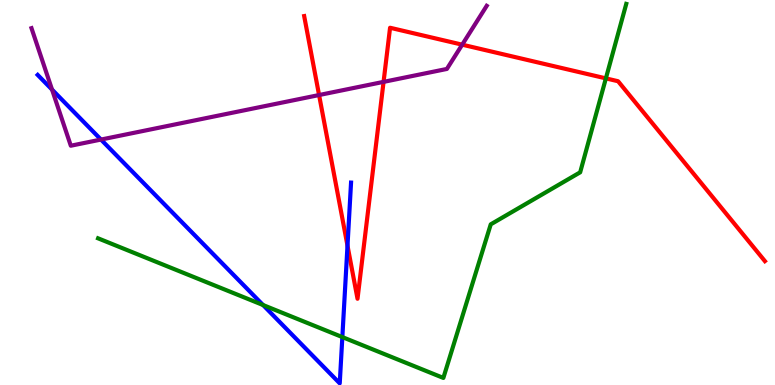[{'lines': ['blue', 'red'], 'intersections': [{'x': 4.48, 'y': 3.62}]}, {'lines': ['green', 'red'], 'intersections': [{'x': 7.82, 'y': 7.96}]}, {'lines': ['purple', 'red'], 'intersections': [{'x': 4.12, 'y': 7.53}, {'x': 4.95, 'y': 7.87}, {'x': 5.96, 'y': 8.84}]}, {'lines': ['blue', 'green'], 'intersections': [{'x': 3.39, 'y': 2.08}, {'x': 4.42, 'y': 1.24}]}, {'lines': ['blue', 'purple'], 'intersections': [{'x': 0.671, 'y': 7.67}, {'x': 1.3, 'y': 6.38}]}, {'lines': ['green', 'purple'], 'intersections': []}]